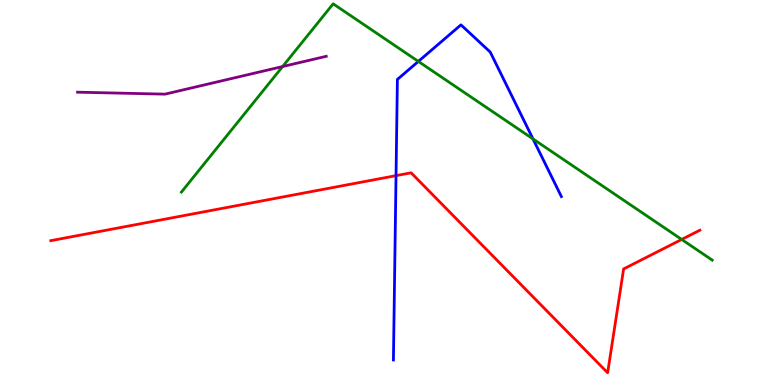[{'lines': ['blue', 'red'], 'intersections': [{'x': 5.11, 'y': 5.44}]}, {'lines': ['green', 'red'], 'intersections': [{'x': 8.8, 'y': 3.78}]}, {'lines': ['purple', 'red'], 'intersections': []}, {'lines': ['blue', 'green'], 'intersections': [{'x': 5.4, 'y': 8.4}, {'x': 6.88, 'y': 6.39}]}, {'lines': ['blue', 'purple'], 'intersections': []}, {'lines': ['green', 'purple'], 'intersections': [{'x': 3.65, 'y': 8.27}]}]